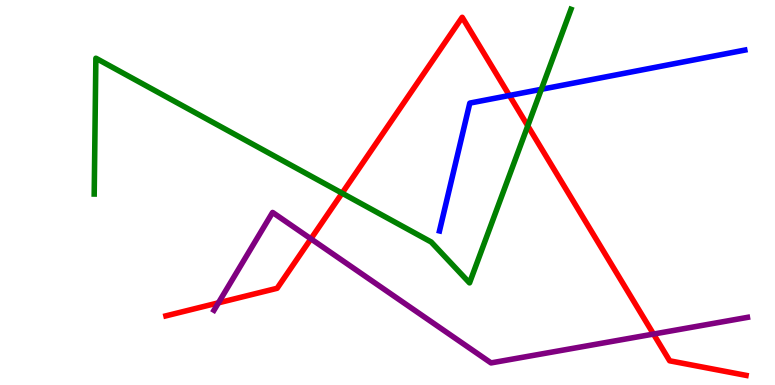[{'lines': ['blue', 'red'], 'intersections': [{'x': 6.57, 'y': 7.52}]}, {'lines': ['green', 'red'], 'intersections': [{'x': 4.41, 'y': 4.98}, {'x': 6.81, 'y': 6.73}]}, {'lines': ['purple', 'red'], 'intersections': [{'x': 2.82, 'y': 2.13}, {'x': 4.01, 'y': 3.8}, {'x': 8.43, 'y': 1.32}]}, {'lines': ['blue', 'green'], 'intersections': [{'x': 6.98, 'y': 7.68}]}, {'lines': ['blue', 'purple'], 'intersections': []}, {'lines': ['green', 'purple'], 'intersections': []}]